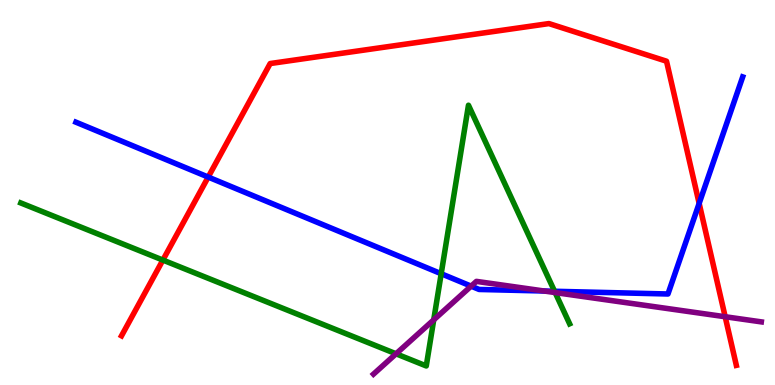[{'lines': ['blue', 'red'], 'intersections': [{'x': 2.69, 'y': 5.4}, {'x': 9.02, 'y': 4.72}]}, {'lines': ['green', 'red'], 'intersections': [{'x': 2.1, 'y': 3.24}]}, {'lines': ['purple', 'red'], 'intersections': [{'x': 9.36, 'y': 1.77}]}, {'lines': ['blue', 'green'], 'intersections': [{'x': 5.69, 'y': 2.89}, {'x': 7.16, 'y': 2.43}]}, {'lines': ['blue', 'purple'], 'intersections': [{'x': 6.08, 'y': 2.57}, {'x': 7.02, 'y': 2.44}]}, {'lines': ['green', 'purple'], 'intersections': [{'x': 5.11, 'y': 0.81}, {'x': 5.6, 'y': 1.69}, {'x': 7.16, 'y': 2.4}]}]